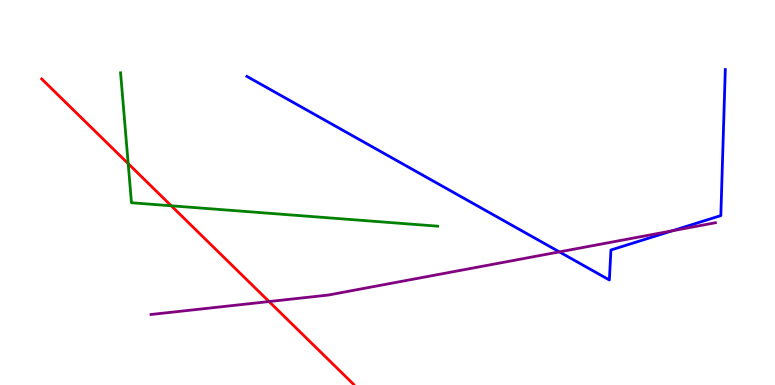[{'lines': ['blue', 'red'], 'intersections': []}, {'lines': ['green', 'red'], 'intersections': [{'x': 1.65, 'y': 5.75}, {'x': 2.21, 'y': 4.65}]}, {'lines': ['purple', 'red'], 'intersections': [{'x': 3.47, 'y': 2.17}]}, {'lines': ['blue', 'green'], 'intersections': []}, {'lines': ['blue', 'purple'], 'intersections': [{'x': 7.22, 'y': 3.46}, {'x': 8.67, 'y': 4.01}]}, {'lines': ['green', 'purple'], 'intersections': []}]